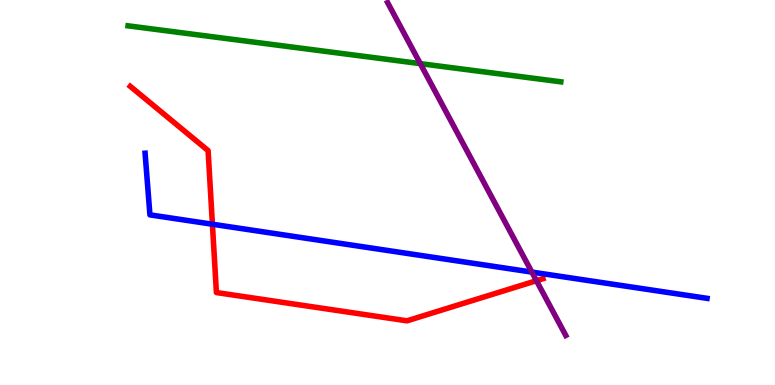[{'lines': ['blue', 'red'], 'intersections': [{'x': 2.74, 'y': 4.18}]}, {'lines': ['green', 'red'], 'intersections': []}, {'lines': ['purple', 'red'], 'intersections': [{'x': 6.92, 'y': 2.71}]}, {'lines': ['blue', 'green'], 'intersections': []}, {'lines': ['blue', 'purple'], 'intersections': [{'x': 6.86, 'y': 2.93}]}, {'lines': ['green', 'purple'], 'intersections': [{'x': 5.42, 'y': 8.35}]}]